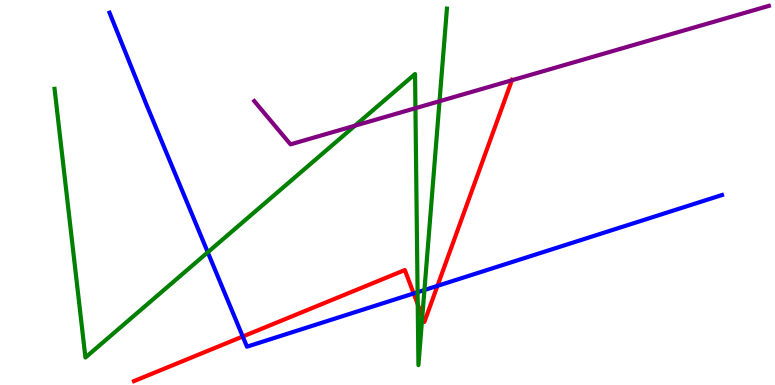[{'lines': ['blue', 'red'], 'intersections': [{'x': 3.13, 'y': 1.26}, {'x': 5.34, 'y': 2.38}, {'x': 5.64, 'y': 2.57}]}, {'lines': ['green', 'red'], 'intersections': [{'x': 5.39, 'y': 2.1}, {'x': 5.45, 'y': 1.78}]}, {'lines': ['purple', 'red'], 'intersections': [{'x': 6.61, 'y': 7.92}]}, {'lines': ['blue', 'green'], 'intersections': [{'x': 2.68, 'y': 3.45}, {'x': 5.39, 'y': 2.41}, {'x': 5.48, 'y': 2.47}]}, {'lines': ['blue', 'purple'], 'intersections': []}, {'lines': ['green', 'purple'], 'intersections': [{'x': 4.58, 'y': 6.74}, {'x': 5.36, 'y': 7.19}, {'x': 5.67, 'y': 7.37}]}]